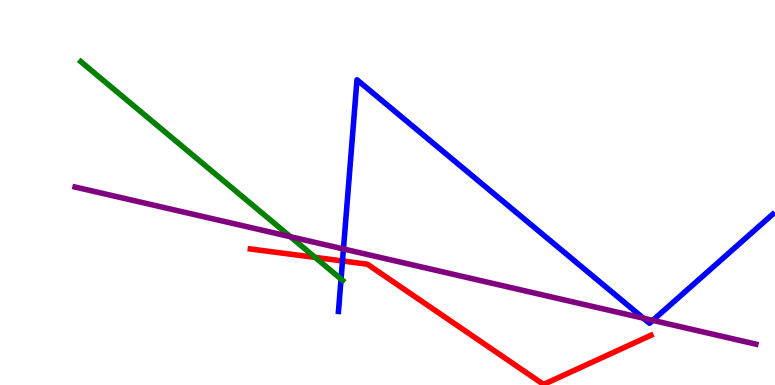[{'lines': ['blue', 'red'], 'intersections': [{'x': 4.42, 'y': 3.22}]}, {'lines': ['green', 'red'], 'intersections': [{'x': 4.07, 'y': 3.31}]}, {'lines': ['purple', 'red'], 'intersections': []}, {'lines': ['blue', 'green'], 'intersections': [{'x': 4.4, 'y': 2.75}]}, {'lines': ['blue', 'purple'], 'intersections': [{'x': 4.43, 'y': 3.53}, {'x': 8.3, 'y': 1.74}, {'x': 8.42, 'y': 1.68}]}, {'lines': ['green', 'purple'], 'intersections': [{'x': 3.75, 'y': 3.85}]}]